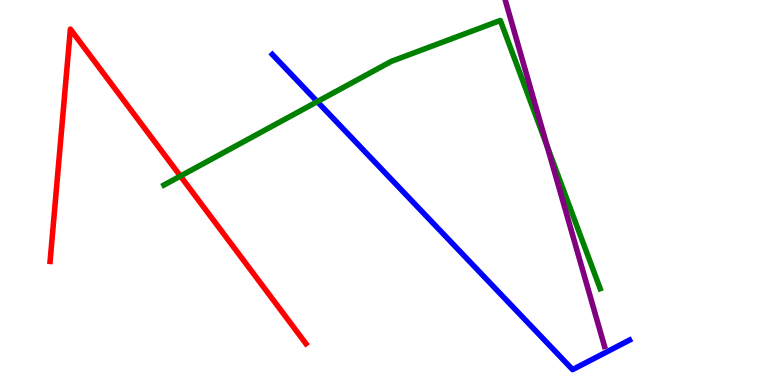[{'lines': ['blue', 'red'], 'intersections': []}, {'lines': ['green', 'red'], 'intersections': [{'x': 2.33, 'y': 5.43}]}, {'lines': ['purple', 'red'], 'intersections': []}, {'lines': ['blue', 'green'], 'intersections': [{'x': 4.09, 'y': 7.36}]}, {'lines': ['blue', 'purple'], 'intersections': []}, {'lines': ['green', 'purple'], 'intersections': [{'x': 7.06, 'y': 6.21}]}]